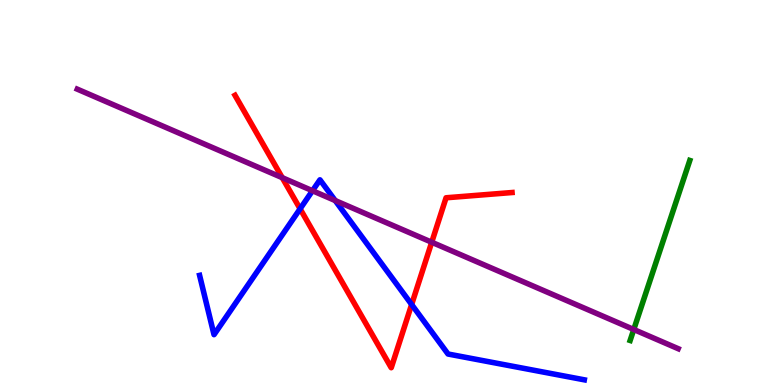[{'lines': ['blue', 'red'], 'intersections': [{'x': 3.87, 'y': 4.58}, {'x': 5.31, 'y': 2.09}]}, {'lines': ['green', 'red'], 'intersections': []}, {'lines': ['purple', 'red'], 'intersections': [{'x': 3.64, 'y': 5.39}, {'x': 5.57, 'y': 3.71}]}, {'lines': ['blue', 'green'], 'intersections': []}, {'lines': ['blue', 'purple'], 'intersections': [{'x': 4.03, 'y': 5.05}, {'x': 4.33, 'y': 4.79}]}, {'lines': ['green', 'purple'], 'intersections': [{'x': 8.18, 'y': 1.44}]}]